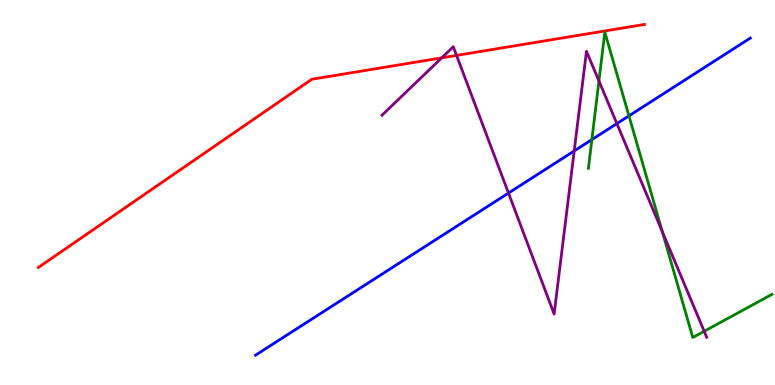[{'lines': ['blue', 'red'], 'intersections': []}, {'lines': ['green', 'red'], 'intersections': []}, {'lines': ['purple', 'red'], 'intersections': [{'x': 5.7, 'y': 8.5}, {'x': 5.89, 'y': 8.56}]}, {'lines': ['blue', 'green'], 'intersections': [{'x': 7.64, 'y': 6.37}, {'x': 8.12, 'y': 6.99}]}, {'lines': ['blue', 'purple'], 'intersections': [{'x': 6.56, 'y': 4.99}, {'x': 7.41, 'y': 6.08}, {'x': 7.96, 'y': 6.79}]}, {'lines': ['green', 'purple'], 'intersections': [{'x': 7.73, 'y': 7.9}, {'x': 8.55, 'y': 3.99}, {'x': 9.09, 'y': 1.4}]}]